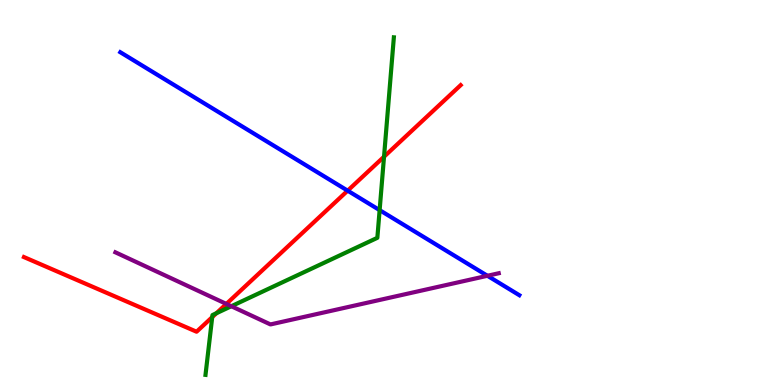[{'lines': ['blue', 'red'], 'intersections': [{'x': 4.49, 'y': 5.05}]}, {'lines': ['green', 'red'], 'intersections': [{'x': 2.74, 'y': 1.76}, {'x': 2.79, 'y': 1.86}, {'x': 4.96, 'y': 5.93}]}, {'lines': ['purple', 'red'], 'intersections': [{'x': 2.92, 'y': 2.11}]}, {'lines': ['blue', 'green'], 'intersections': [{'x': 4.9, 'y': 4.54}]}, {'lines': ['blue', 'purple'], 'intersections': [{'x': 6.29, 'y': 2.84}]}, {'lines': ['green', 'purple'], 'intersections': [{'x': 2.98, 'y': 2.05}]}]